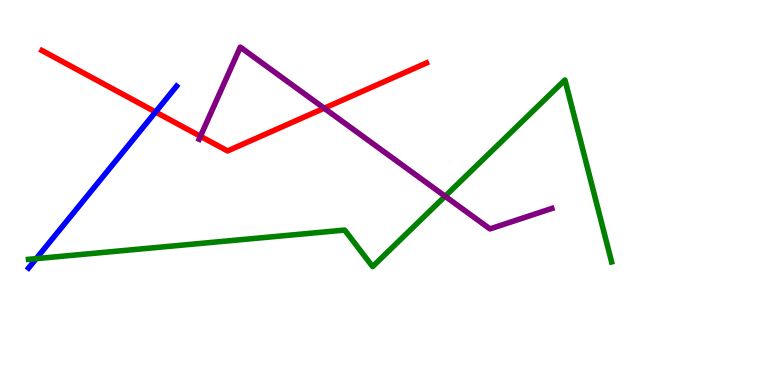[{'lines': ['blue', 'red'], 'intersections': [{'x': 2.01, 'y': 7.09}]}, {'lines': ['green', 'red'], 'intersections': []}, {'lines': ['purple', 'red'], 'intersections': [{'x': 2.59, 'y': 6.46}, {'x': 4.18, 'y': 7.19}]}, {'lines': ['blue', 'green'], 'intersections': [{'x': 0.467, 'y': 3.28}]}, {'lines': ['blue', 'purple'], 'intersections': []}, {'lines': ['green', 'purple'], 'intersections': [{'x': 5.74, 'y': 4.9}]}]